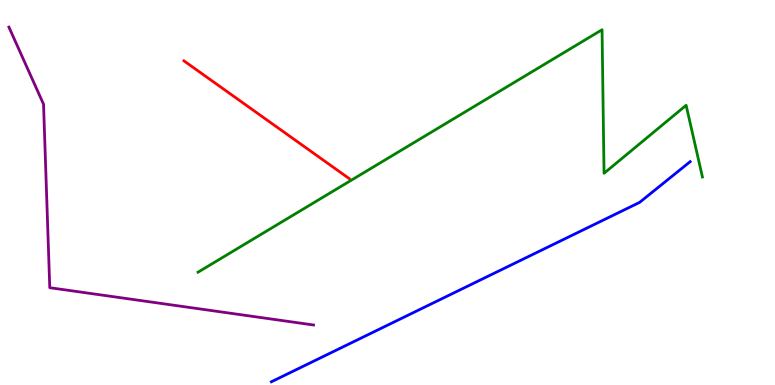[{'lines': ['blue', 'red'], 'intersections': []}, {'lines': ['green', 'red'], 'intersections': []}, {'lines': ['purple', 'red'], 'intersections': []}, {'lines': ['blue', 'green'], 'intersections': []}, {'lines': ['blue', 'purple'], 'intersections': []}, {'lines': ['green', 'purple'], 'intersections': []}]